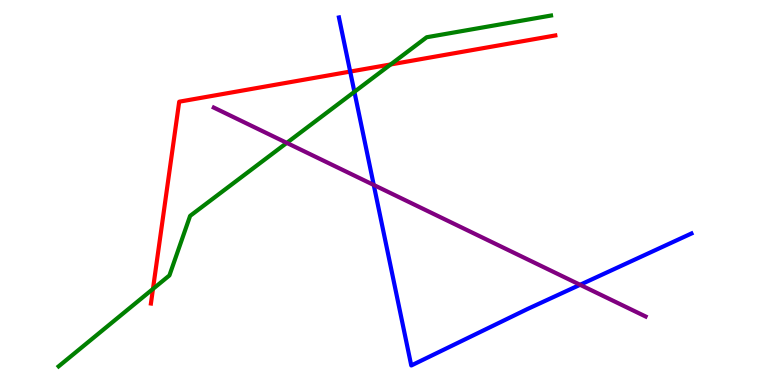[{'lines': ['blue', 'red'], 'intersections': [{'x': 4.52, 'y': 8.14}]}, {'lines': ['green', 'red'], 'intersections': [{'x': 1.97, 'y': 2.5}, {'x': 5.04, 'y': 8.33}]}, {'lines': ['purple', 'red'], 'intersections': []}, {'lines': ['blue', 'green'], 'intersections': [{'x': 4.57, 'y': 7.61}]}, {'lines': ['blue', 'purple'], 'intersections': [{'x': 4.82, 'y': 5.2}, {'x': 7.48, 'y': 2.6}]}, {'lines': ['green', 'purple'], 'intersections': [{'x': 3.7, 'y': 6.29}]}]